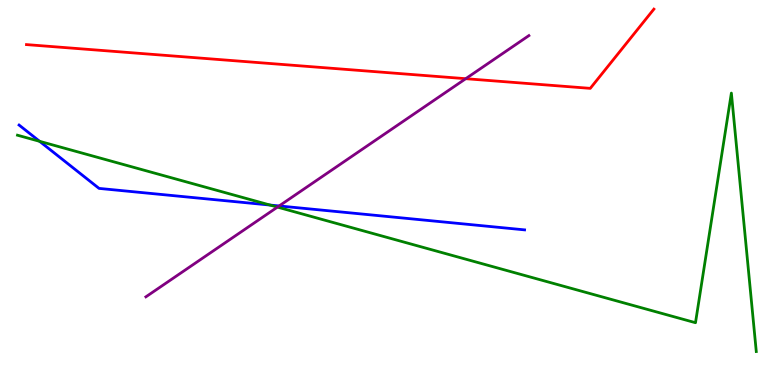[{'lines': ['blue', 'red'], 'intersections': []}, {'lines': ['green', 'red'], 'intersections': []}, {'lines': ['purple', 'red'], 'intersections': [{'x': 6.01, 'y': 7.96}]}, {'lines': ['blue', 'green'], 'intersections': [{'x': 0.511, 'y': 6.33}, {'x': 3.49, 'y': 4.67}]}, {'lines': ['blue', 'purple'], 'intersections': [{'x': 3.6, 'y': 4.65}]}, {'lines': ['green', 'purple'], 'intersections': [{'x': 3.58, 'y': 4.62}]}]